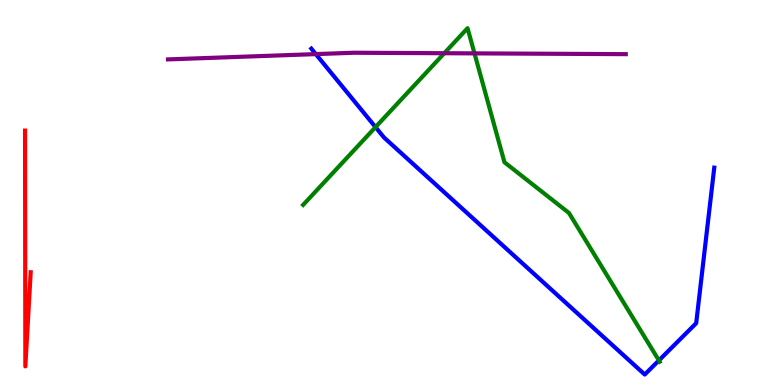[{'lines': ['blue', 'red'], 'intersections': []}, {'lines': ['green', 'red'], 'intersections': []}, {'lines': ['purple', 'red'], 'intersections': []}, {'lines': ['blue', 'green'], 'intersections': [{'x': 4.85, 'y': 6.7}, {'x': 8.5, 'y': 0.638}]}, {'lines': ['blue', 'purple'], 'intersections': [{'x': 4.07, 'y': 8.59}]}, {'lines': ['green', 'purple'], 'intersections': [{'x': 5.73, 'y': 8.62}, {'x': 6.12, 'y': 8.61}]}]